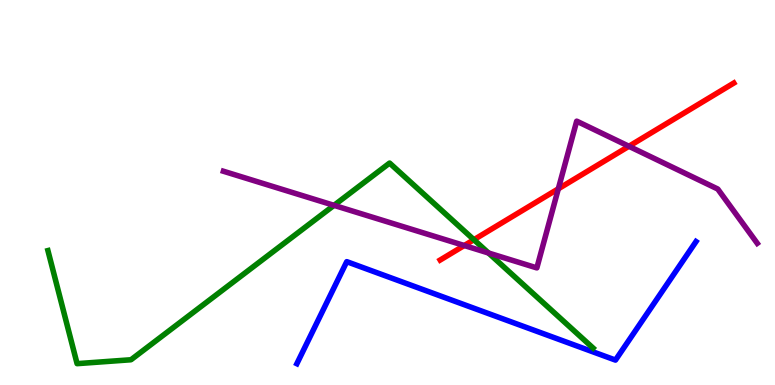[{'lines': ['blue', 'red'], 'intersections': []}, {'lines': ['green', 'red'], 'intersections': [{'x': 6.11, 'y': 3.77}]}, {'lines': ['purple', 'red'], 'intersections': [{'x': 5.99, 'y': 3.62}, {'x': 7.2, 'y': 5.1}, {'x': 8.11, 'y': 6.2}]}, {'lines': ['blue', 'green'], 'intersections': []}, {'lines': ['blue', 'purple'], 'intersections': []}, {'lines': ['green', 'purple'], 'intersections': [{'x': 4.31, 'y': 4.67}, {'x': 6.3, 'y': 3.43}]}]